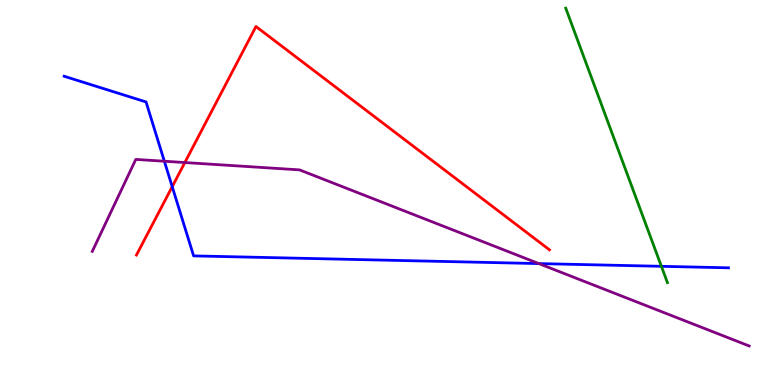[{'lines': ['blue', 'red'], 'intersections': [{'x': 2.22, 'y': 5.15}]}, {'lines': ['green', 'red'], 'intersections': []}, {'lines': ['purple', 'red'], 'intersections': [{'x': 2.38, 'y': 5.78}]}, {'lines': ['blue', 'green'], 'intersections': [{'x': 8.53, 'y': 3.08}]}, {'lines': ['blue', 'purple'], 'intersections': [{'x': 2.12, 'y': 5.81}, {'x': 6.95, 'y': 3.15}]}, {'lines': ['green', 'purple'], 'intersections': []}]